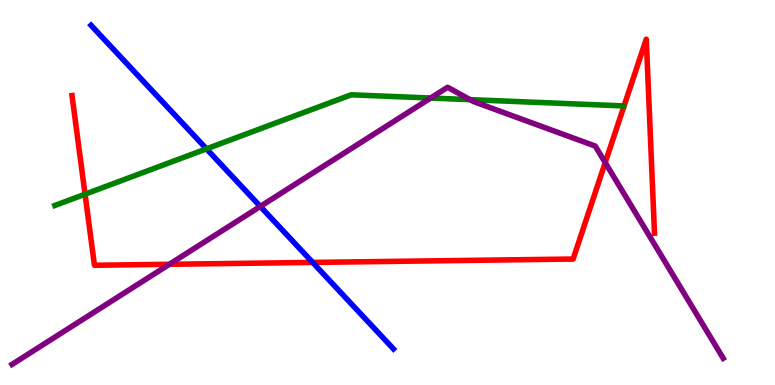[{'lines': ['blue', 'red'], 'intersections': [{'x': 4.03, 'y': 3.18}]}, {'lines': ['green', 'red'], 'intersections': [{'x': 1.1, 'y': 4.96}]}, {'lines': ['purple', 'red'], 'intersections': [{'x': 2.19, 'y': 3.14}, {'x': 7.81, 'y': 5.78}]}, {'lines': ['blue', 'green'], 'intersections': [{'x': 2.66, 'y': 6.13}]}, {'lines': ['blue', 'purple'], 'intersections': [{'x': 3.36, 'y': 4.64}]}, {'lines': ['green', 'purple'], 'intersections': [{'x': 5.56, 'y': 7.45}, {'x': 6.07, 'y': 7.41}]}]